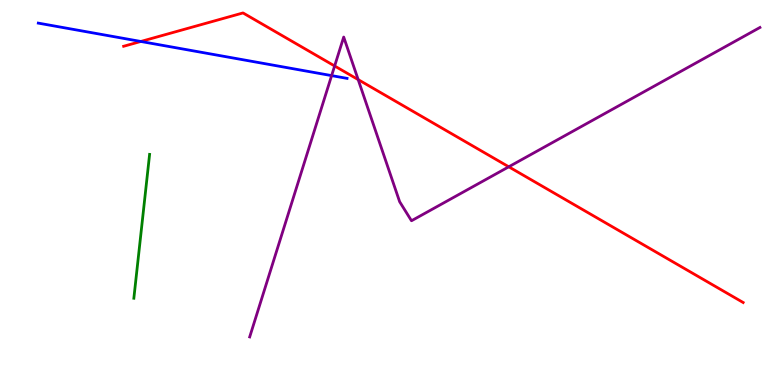[{'lines': ['blue', 'red'], 'intersections': [{'x': 1.82, 'y': 8.92}]}, {'lines': ['green', 'red'], 'intersections': []}, {'lines': ['purple', 'red'], 'intersections': [{'x': 4.32, 'y': 8.29}, {'x': 4.62, 'y': 7.93}, {'x': 6.56, 'y': 5.67}]}, {'lines': ['blue', 'green'], 'intersections': []}, {'lines': ['blue', 'purple'], 'intersections': [{'x': 4.28, 'y': 8.04}]}, {'lines': ['green', 'purple'], 'intersections': []}]